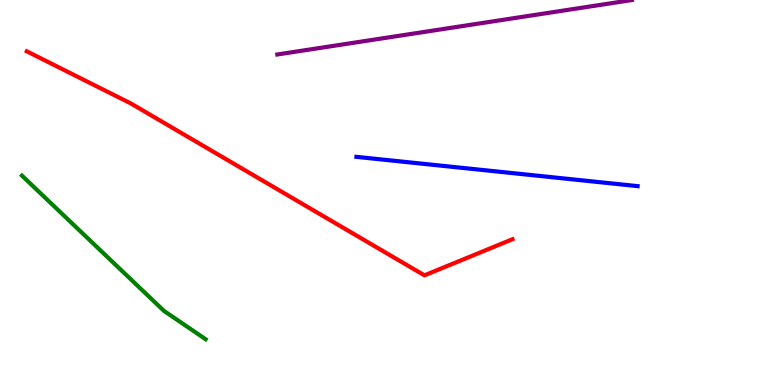[{'lines': ['blue', 'red'], 'intersections': []}, {'lines': ['green', 'red'], 'intersections': []}, {'lines': ['purple', 'red'], 'intersections': []}, {'lines': ['blue', 'green'], 'intersections': []}, {'lines': ['blue', 'purple'], 'intersections': []}, {'lines': ['green', 'purple'], 'intersections': []}]